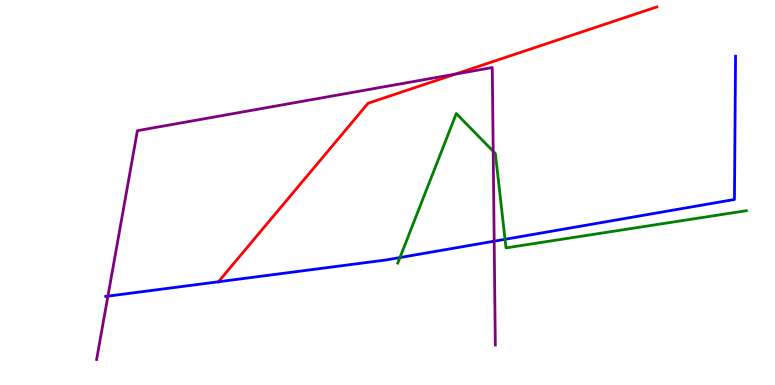[{'lines': ['blue', 'red'], 'intersections': [{'x': 2.82, 'y': 2.68}]}, {'lines': ['green', 'red'], 'intersections': []}, {'lines': ['purple', 'red'], 'intersections': [{'x': 5.88, 'y': 8.08}]}, {'lines': ['blue', 'green'], 'intersections': [{'x': 5.16, 'y': 3.31}, {'x': 6.52, 'y': 3.78}]}, {'lines': ['blue', 'purple'], 'intersections': [{'x': 1.39, 'y': 2.31}, {'x': 6.38, 'y': 3.74}]}, {'lines': ['green', 'purple'], 'intersections': [{'x': 6.36, 'y': 6.07}]}]